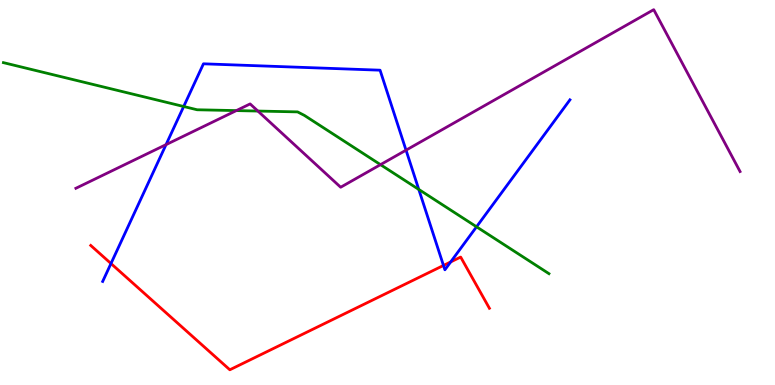[{'lines': ['blue', 'red'], 'intersections': [{'x': 1.43, 'y': 3.15}, {'x': 5.72, 'y': 3.11}, {'x': 5.82, 'y': 3.2}]}, {'lines': ['green', 'red'], 'intersections': []}, {'lines': ['purple', 'red'], 'intersections': []}, {'lines': ['blue', 'green'], 'intersections': [{'x': 2.37, 'y': 7.23}, {'x': 5.4, 'y': 5.08}, {'x': 6.15, 'y': 4.11}]}, {'lines': ['blue', 'purple'], 'intersections': [{'x': 2.14, 'y': 6.24}, {'x': 5.24, 'y': 6.1}]}, {'lines': ['green', 'purple'], 'intersections': [{'x': 3.05, 'y': 7.13}, {'x': 3.33, 'y': 7.12}, {'x': 4.91, 'y': 5.72}]}]